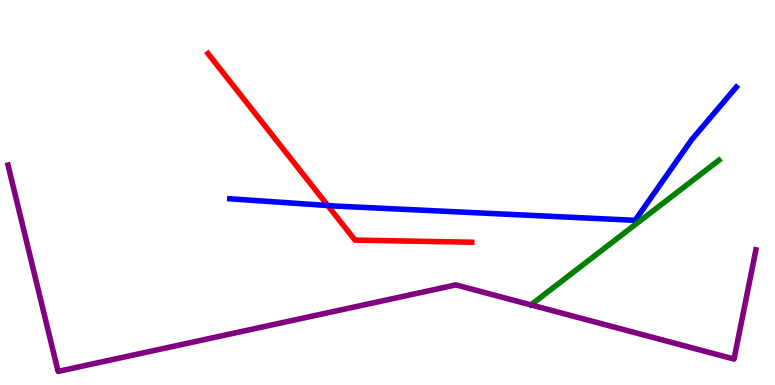[{'lines': ['blue', 'red'], 'intersections': [{'x': 4.23, 'y': 4.66}]}, {'lines': ['green', 'red'], 'intersections': []}, {'lines': ['purple', 'red'], 'intersections': []}, {'lines': ['blue', 'green'], 'intersections': []}, {'lines': ['blue', 'purple'], 'intersections': []}, {'lines': ['green', 'purple'], 'intersections': []}]